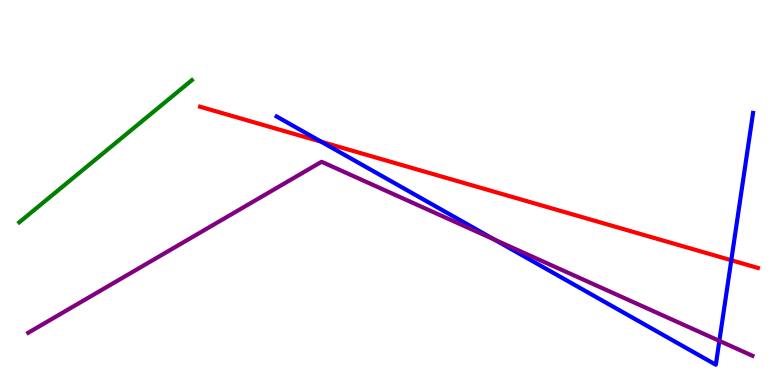[{'lines': ['blue', 'red'], 'intersections': [{'x': 4.15, 'y': 6.32}, {'x': 9.44, 'y': 3.24}]}, {'lines': ['green', 'red'], 'intersections': []}, {'lines': ['purple', 'red'], 'intersections': []}, {'lines': ['blue', 'green'], 'intersections': []}, {'lines': ['blue', 'purple'], 'intersections': [{'x': 6.38, 'y': 3.78}, {'x': 9.28, 'y': 1.15}]}, {'lines': ['green', 'purple'], 'intersections': []}]